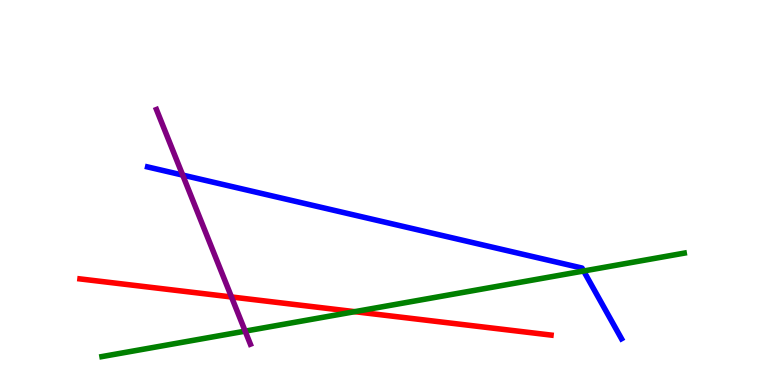[{'lines': ['blue', 'red'], 'intersections': []}, {'lines': ['green', 'red'], 'intersections': [{'x': 4.58, 'y': 1.9}]}, {'lines': ['purple', 'red'], 'intersections': [{'x': 2.99, 'y': 2.29}]}, {'lines': ['blue', 'green'], 'intersections': [{'x': 7.53, 'y': 2.96}]}, {'lines': ['blue', 'purple'], 'intersections': [{'x': 2.36, 'y': 5.45}]}, {'lines': ['green', 'purple'], 'intersections': [{'x': 3.16, 'y': 1.4}]}]